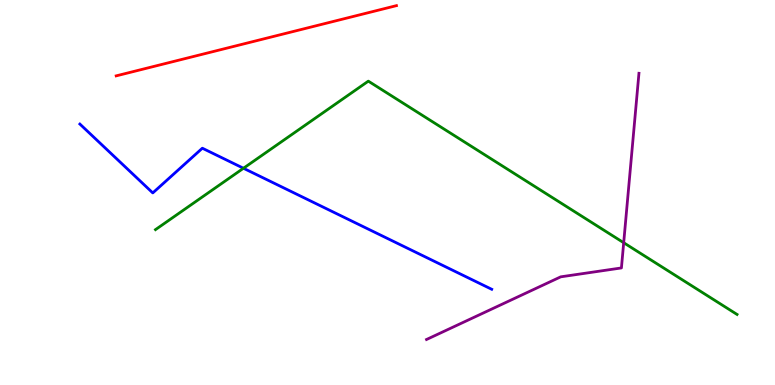[{'lines': ['blue', 'red'], 'intersections': []}, {'lines': ['green', 'red'], 'intersections': []}, {'lines': ['purple', 'red'], 'intersections': []}, {'lines': ['blue', 'green'], 'intersections': [{'x': 3.14, 'y': 5.63}]}, {'lines': ['blue', 'purple'], 'intersections': []}, {'lines': ['green', 'purple'], 'intersections': [{'x': 8.05, 'y': 3.7}]}]